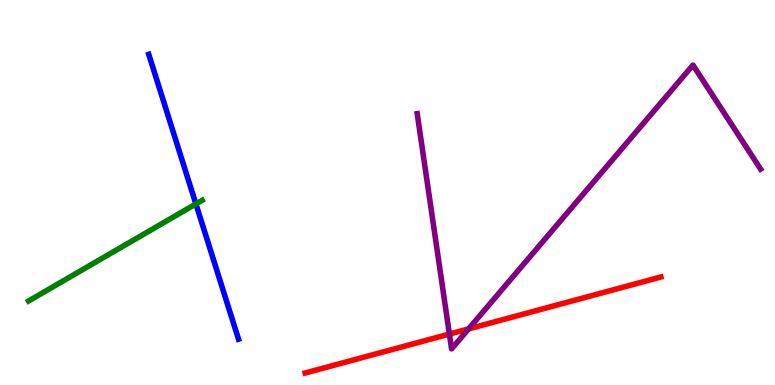[{'lines': ['blue', 'red'], 'intersections': []}, {'lines': ['green', 'red'], 'intersections': []}, {'lines': ['purple', 'red'], 'intersections': [{'x': 5.8, 'y': 1.32}, {'x': 6.05, 'y': 1.46}]}, {'lines': ['blue', 'green'], 'intersections': [{'x': 2.53, 'y': 4.7}]}, {'lines': ['blue', 'purple'], 'intersections': []}, {'lines': ['green', 'purple'], 'intersections': []}]